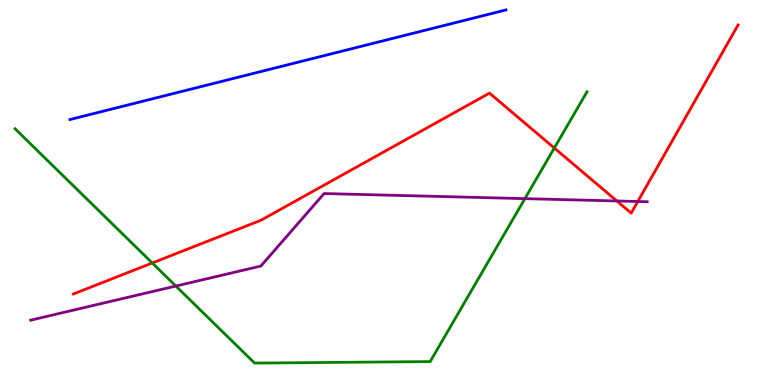[{'lines': ['blue', 'red'], 'intersections': []}, {'lines': ['green', 'red'], 'intersections': [{'x': 1.96, 'y': 3.17}, {'x': 7.15, 'y': 6.16}]}, {'lines': ['purple', 'red'], 'intersections': [{'x': 7.96, 'y': 4.78}, {'x': 8.23, 'y': 4.77}]}, {'lines': ['blue', 'green'], 'intersections': []}, {'lines': ['blue', 'purple'], 'intersections': []}, {'lines': ['green', 'purple'], 'intersections': [{'x': 2.27, 'y': 2.57}, {'x': 6.77, 'y': 4.84}]}]